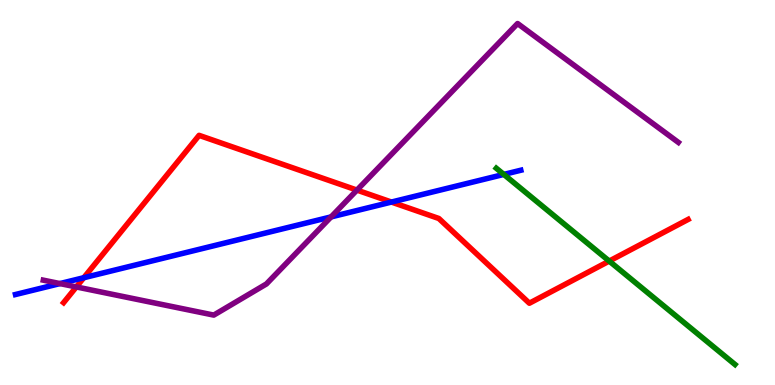[{'lines': ['blue', 'red'], 'intersections': [{'x': 1.08, 'y': 2.79}, {'x': 5.05, 'y': 4.75}]}, {'lines': ['green', 'red'], 'intersections': [{'x': 7.86, 'y': 3.22}]}, {'lines': ['purple', 'red'], 'intersections': [{'x': 0.985, 'y': 2.55}, {'x': 4.61, 'y': 5.06}]}, {'lines': ['blue', 'green'], 'intersections': [{'x': 6.5, 'y': 5.47}]}, {'lines': ['blue', 'purple'], 'intersections': [{'x': 0.774, 'y': 2.63}, {'x': 4.27, 'y': 4.37}]}, {'lines': ['green', 'purple'], 'intersections': []}]